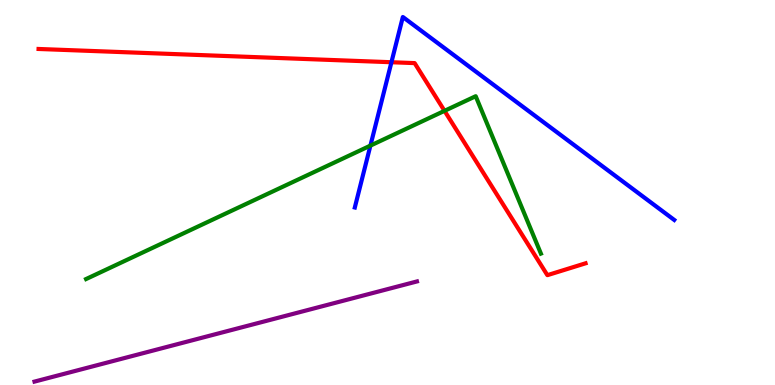[{'lines': ['blue', 'red'], 'intersections': [{'x': 5.05, 'y': 8.38}]}, {'lines': ['green', 'red'], 'intersections': [{'x': 5.74, 'y': 7.12}]}, {'lines': ['purple', 'red'], 'intersections': []}, {'lines': ['blue', 'green'], 'intersections': [{'x': 4.78, 'y': 6.22}]}, {'lines': ['blue', 'purple'], 'intersections': []}, {'lines': ['green', 'purple'], 'intersections': []}]